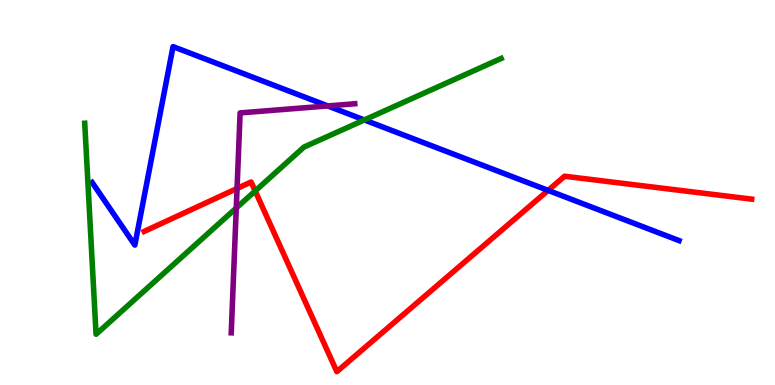[{'lines': ['blue', 'red'], 'intersections': [{'x': 7.07, 'y': 5.05}]}, {'lines': ['green', 'red'], 'intersections': [{'x': 3.29, 'y': 5.04}]}, {'lines': ['purple', 'red'], 'intersections': [{'x': 3.06, 'y': 5.1}]}, {'lines': ['blue', 'green'], 'intersections': [{'x': 4.7, 'y': 6.88}]}, {'lines': ['blue', 'purple'], 'intersections': [{'x': 4.23, 'y': 7.25}]}, {'lines': ['green', 'purple'], 'intersections': [{'x': 3.05, 'y': 4.6}]}]